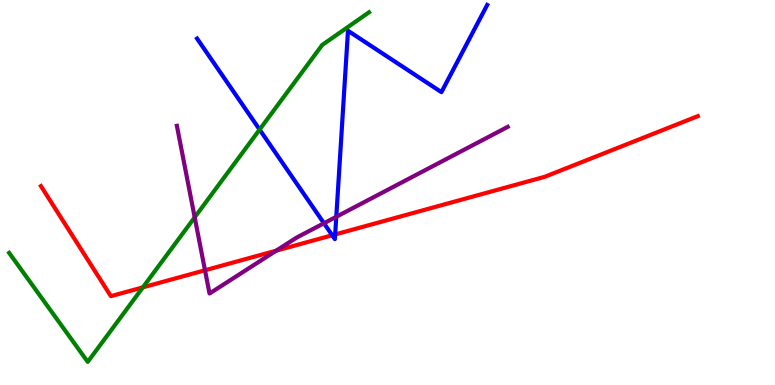[{'lines': ['blue', 'red'], 'intersections': [{'x': 4.29, 'y': 3.89}, {'x': 4.32, 'y': 3.91}]}, {'lines': ['green', 'red'], 'intersections': [{'x': 1.84, 'y': 2.54}]}, {'lines': ['purple', 'red'], 'intersections': [{'x': 2.65, 'y': 2.98}, {'x': 3.56, 'y': 3.49}]}, {'lines': ['blue', 'green'], 'intersections': [{'x': 3.35, 'y': 6.63}]}, {'lines': ['blue', 'purple'], 'intersections': [{'x': 4.18, 'y': 4.2}, {'x': 4.34, 'y': 4.37}]}, {'lines': ['green', 'purple'], 'intersections': [{'x': 2.51, 'y': 4.36}]}]